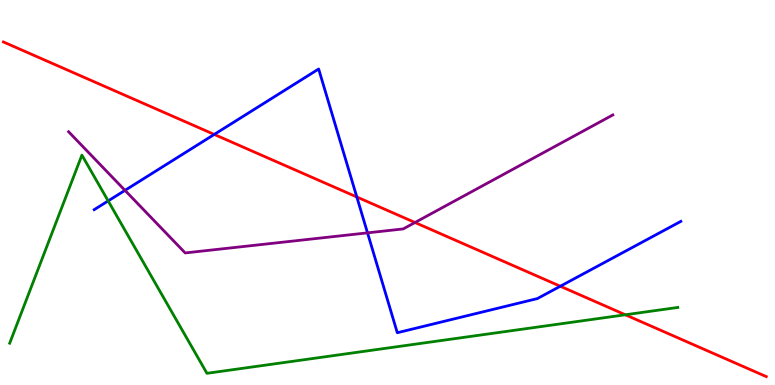[{'lines': ['blue', 'red'], 'intersections': [{'x': 2.76, 'y': 6.51}, {'x': 4.6, 'y': 4.88}, {'x': 7.23, 'y': 2.57}]}, {'lines': ['green', 'red'], 'intersections': [{'x': 8.07, 'y': 1.82}]}, {'lines': ['purple', 'red'], 'intersections': [{'x': 5.35, 'y': 4.22}]}, {'lines': ['blue', 'green'], 'intersections': [{'x': 1.4, 'y': 4.78}]}, {'lines': ['blue', 'purple'], 'intersections': [{'x': 1.61, 'y': 5.06}, {'x': 4.74, 'y': 3.95}]}, {'lines': ['green', 'purple'], 'intersections': []}]